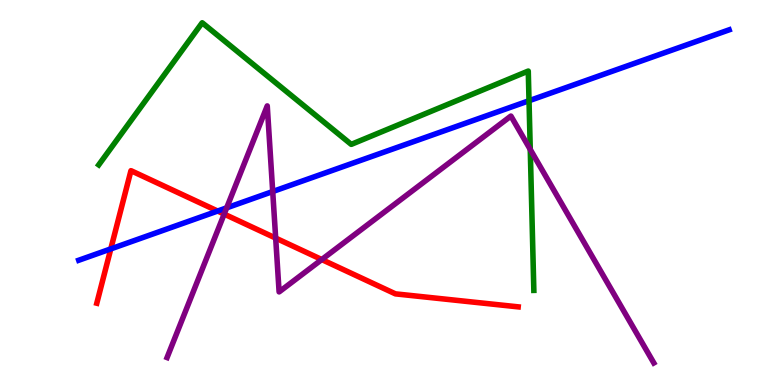[{'lines': ['blue', 'red'], 'intersections': [{'x': 1.43, 'y': 3.54}, {'x': 2.81, 'y': 4.52}]}, {'lines': ['green', 'red'], 'intersections': []}, {'lines': ['purple', 'red'], 'intersections': [{'x': 2.89, 'y': 4.44}, {'x': 3.56, 'y': 3.82}, {'x': 4.15, 'y': 3.26}]}, {'lines': ['blue', 'green'], 'intersections': [{'x': 6.83, 'y': 7.38}]}, {'lines': ['blue', 'purple'], 'intersections': [{'x': 2.92, 'y': 4.6}, {'x': 3.52, 'y': 5.03}]}, {'lines': ['green', 'purple'], 'intersections': [{'x': 6.84, 'y': 6.12}]}]